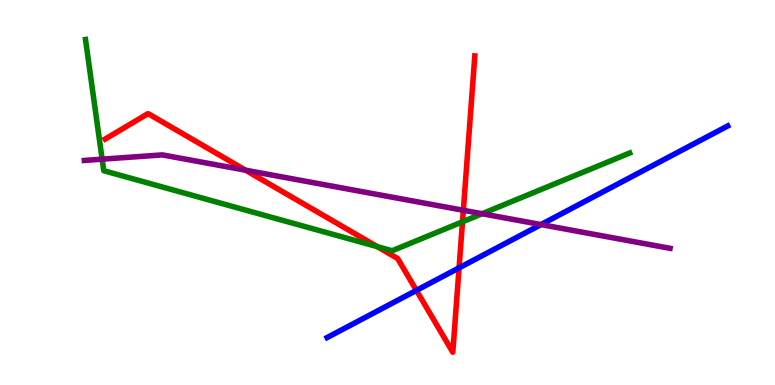[{'lines': ['blue', 'red'], 'intersections': [{'x': 5.37, 'y': 2.46}, {'x': 5.92, 'y': 3.04}]}, {'lines': ['green', 'red'], 'intersections': [{'x': 4.87, 'y': 3.59}, {'x': 5.97, 'y': 4.24}]}, {'lines': ['purple', 'red'], 'intersections': [{'x': 3.17, 'y': 5.58}, {'x': 5.98, 'y': 4.54}]}, {'lines': ['blue', 'green'], 'intersections': []}, {'lines': ['blue', 'purple'], 'intersections': [{'x': 6.98, 'y': 4.17}]}, {'lines': ['green', 'purple'], 'intersections': [{'x': 1.32, 'y': 5.87}, {'x': 6.22, 'y': 4.45}]}]